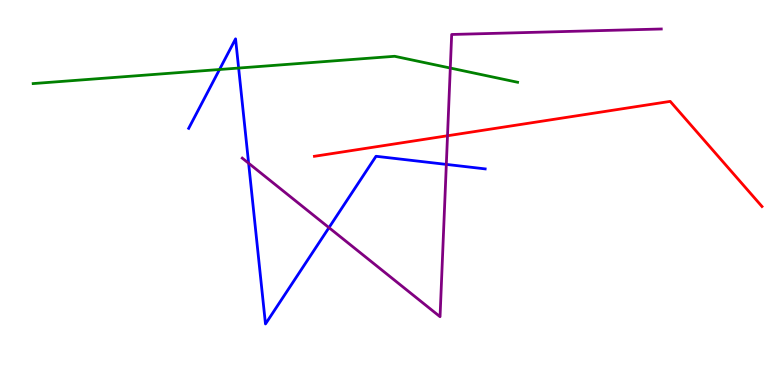[{'lines': ['blue', 'red'], 'intersections': []}, {'lines': ['green', 'red'], 'intersections': []}, {'lines': ['purple', 'red'], 'intersections': [{'x': 5.77, 'y': 6.47}]}, {'lines': ['blue', 'green'], 'intersections': [{'x': 2.83, 'y': 8.19}, {'x': 3.08, 'y': 8.23}]}, {'lines': ['blue', 'purple'], 'intersections': [{'x': 3.21, 'y': 5.76}, {'x': 4.24, 'y': 4.09}, {'x': 5.76, 'y': 5.73}]}, {'lines': ['green', 'purple'], 'intersections': [{'x': 5.81, 'y': 8.23}]}]